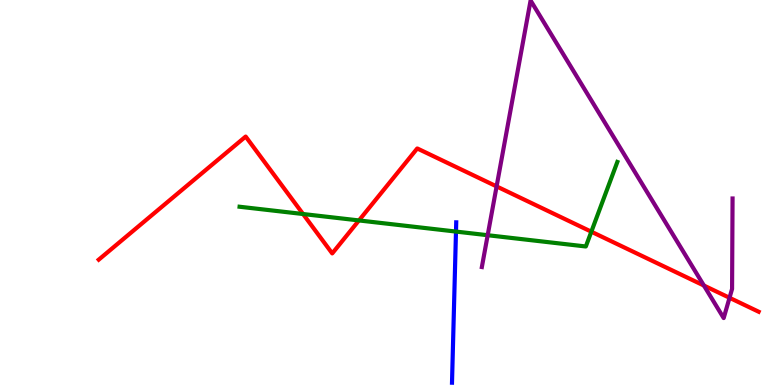[{'lines': ['blue', 'red'], 'intersections': []}, {'lines': ['green', 'red'], 'intersections': [{'x': 3.91, 'y': 4.44}, {'x': 4.63, 'y': 4.27}, {'x': 7.63, 'y': 3.98}]}, {'lines': ['purple', 'red'], 'intersections': [{'x': 6.41, 'y': 5.16}, {'x': 9.08, 'y': 2.58}, {'x': 9.41, 'y': 2.27}]}, {'lines': ['blue', 'green'], 'intersections': [{'x': 5.88, 'y': 3.99}]}, {'lines': ['blue', 'purple'], 'intersections': []}, {'lines': ['green', 'purple'], 'intersections': [{'x': 6.29, 'y': 3.89}]}]